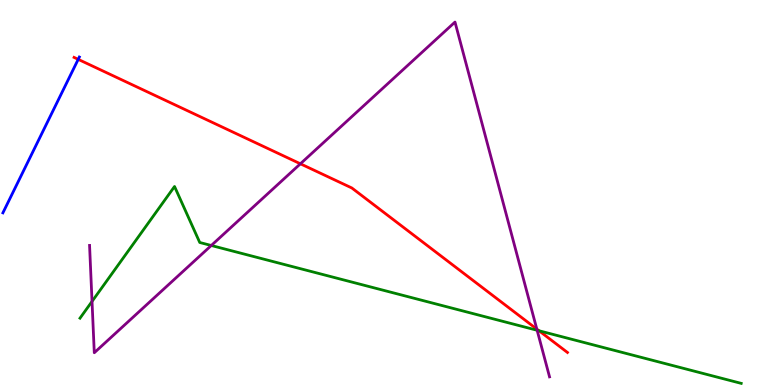[{'lines': ['blue', 'red'], 'intersections': [{'x': 1.01, 'y': 8.46}]}, {'lines': ['green', 'red'], 'intersections': [{'x': 6.95, 'y': 1.41}]}, {'lines': ['purple', 'red'], 'intersections': [{'x': 3.88, 'y': 5.75}, {'x': 6.93, 'y': 1.45}]}, {'lines': ['blue', 'green'], 'intersections': []}, {'lines': ['blue', 'purple'], 'intersections': []}, {'lines': ['green', 'purple'], 'intersections': [{'x': 1.19, 'y': 2.17}, {'x': 2.73, 'y': 3.62}, {'x': 6.93, 'y': 1.42}]}]